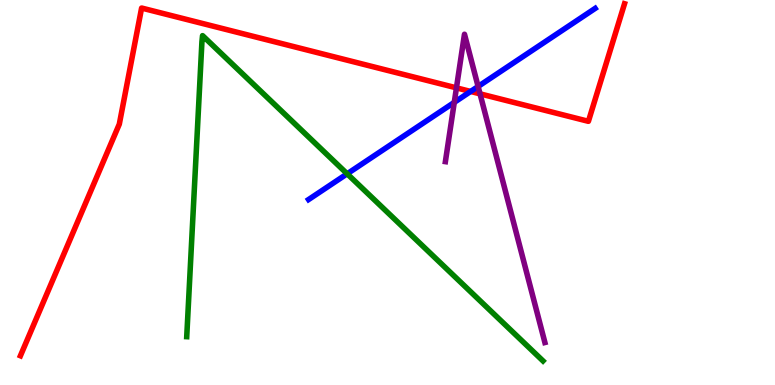[{'lines': ['blue', 'red'], 'intersections': [{'x': 6.07, 'y': 7.62}]}, {'lines': ['green', 'red'], 'intersections': []}, {'lines': ['purple', 'red'], 'intersections': [{'x': 5.89, 'y': 7.72}, {'x': 6.19, 'y': 7.56}]}, {'lines': ['blue', 'green'], 'intersections': [{'x': 4.48, 'y': 5.49}]}, {'lines': ['blue', 'purple'], 'intersections': [{'x': 5.86, 'y': 7.34}, {'x': 6.17, 'y': 7.75}]}, {'lines': ['green', 'purple'], 'intersections': []}]